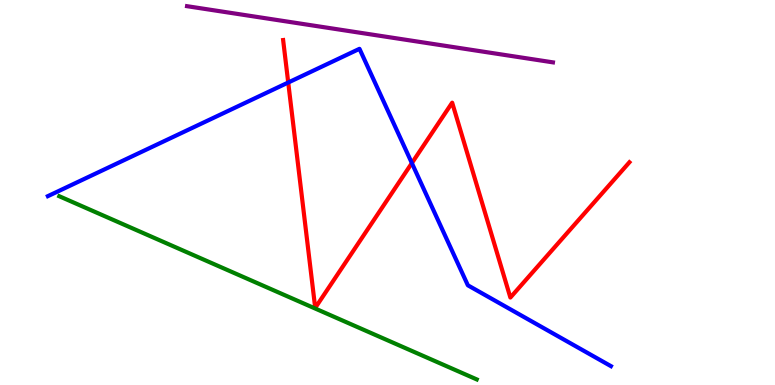[{'lines': ['blue', 'red'], 'intersections': [{'x': 3.72, 'y': 7.86}, {'x': 5.31, 'y': 5.76}]}, {'lines': ['green', 'red'], 'intersections': []}, {'lines': ['purple', 'red'], 'intersections': []}, {'lines': ['blue', 'green'], 'intersections': []}, {'lines': ['blue', 'purple'], 'intersections': []}, {'lines': ['green', 'purple'], 'intersections': []}]